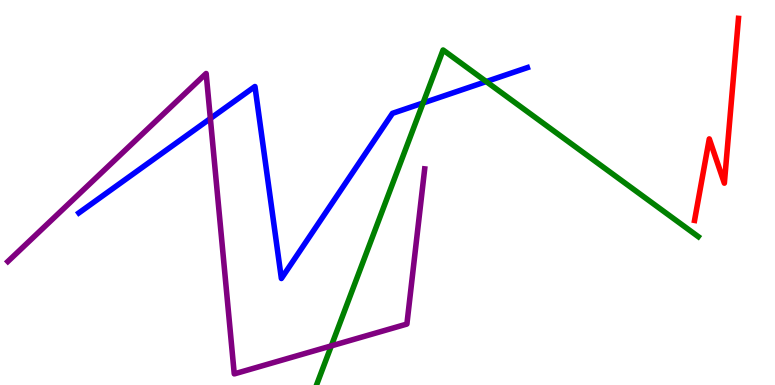[{'lines': ['blue', 'red'], 'intersections': []}, {'lines': ['green', 'red'], 'intersections': []}, {'lines': ['purple', 'red'], 'intersections': []}, {'lines': ['blue', 'green'], 'intersections': [{'x': 5.46, 'y': 7.33}, {'x': 6.27, 'y': 7.88}]}, {'lines': ['blue', 'purple'], 'intersections': [{'x': 2.71, 'y': 6.92}]}, {'lines': ['green', 'purple'], 'intersections': [{'x': 4.27, 'y': 1.02}]}]